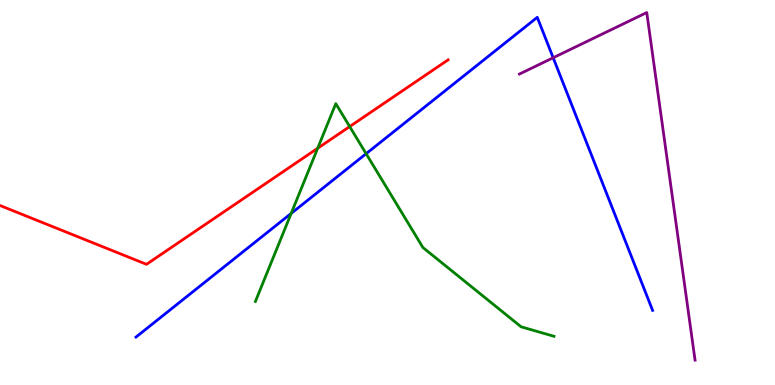[{'lines': ['blue', 'red'], 'intersections': []}, {'lines': ['green', 'red'], 'intersections': [{'x': 4.1, 'y': 6.15}, {'x': 4.51, 'y': 6.71}]}, {'lines': ['purple', 'red'], 'intersections': []}, {'lines': ['blue', 'green'], 'intersections': [{'x': 3.76, 'y': 4.46}, {'x': 4.72, 'y': 6.01}]}, {'lines': ['blue', 'purple'], 'intersections': [{'x': 7.14, 'y': 8.5}]}, {'lines': ['green', 'purple'], 'intersections': []}]